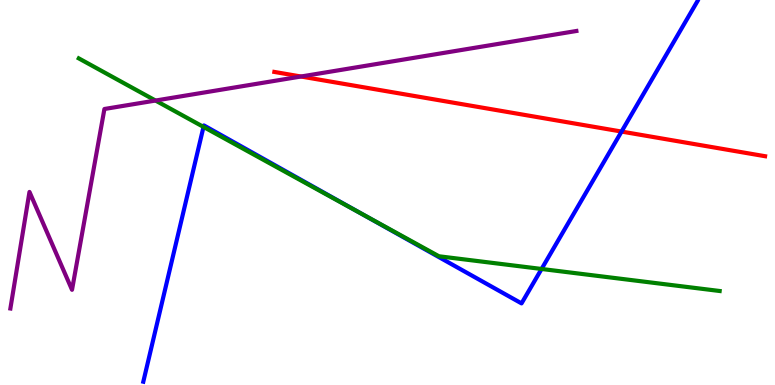[{'lines': ['blue', 'red'], 'intersections': [{'x': 8.02, 'y': 6.58}]}, {'lines': ['green', 'red'], 'intersections': []}, {'lines': ['purple', 'red'], 'intersections': [{'x': 3.88, 'y': 8.01}]}, {'lines': ['blue', 'green'], 'intersections': [{'x': 2.63, 'y': 6.7}, {'x': 4.66, 'y': 4.46}, {'x': 6.99, 'y': 3.01}]}, {'lines': ['blue', 'purple'], 'intersections': []}, {'lines': ['green', 'purple'], 'intersections': [{'x': 2.01, 'y': 7.39}]}]